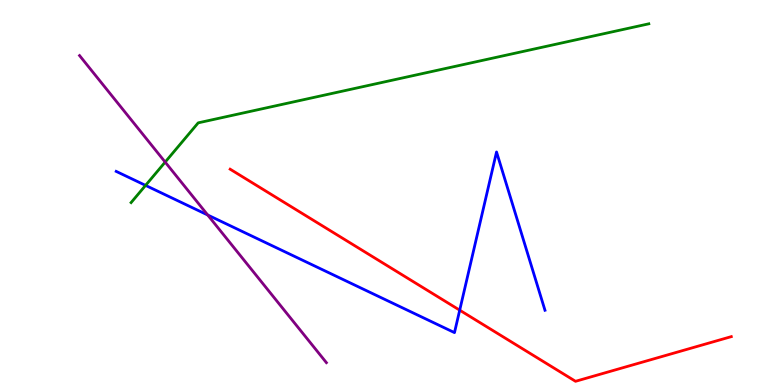[{'lines': ['blue', 'red'], 'intersections': [{'x': 5.93, 'y': 1.94}]}, {'lines': ['green', 'red'], 'intersections': []}, {'lines': ['purple', 'red'], 'intersections': []}, {'lines': ['blue', 'green'], 'intersections': [{'x': 1.88, 'y': 5.18}]}, {'lines': ['blue', 'purple'], 'intersections': [{'x': 2.68, 'y': 4.42}]}, {'lines': ['green', 'purple'], 'intersections': [{'x': 2.13, 'y': 5.79}]}]